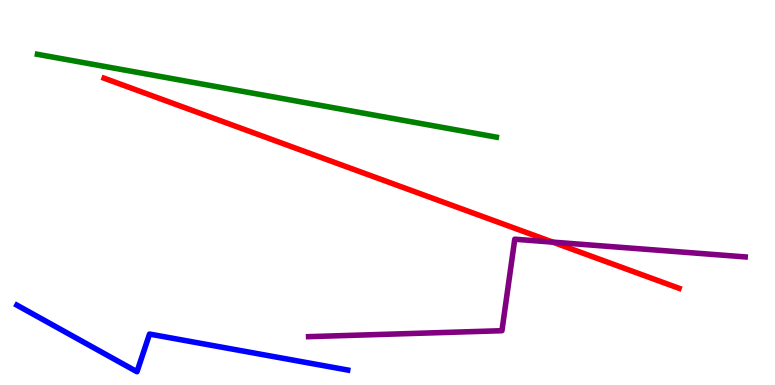[{'lines': ['blue', 'red'], 'intersections': []}, {'lines': ['green', 'red'], 'intersections': []}, {'lines': ['purple', 'red'], 'intersections': [{'x': 7.13, 'y': 3.71}]}, {'lines': ['blue', 'green'], 'intersections': []}, {'lines': ['blue', 'purple'], 'intersections': []}, {'lines': ['green', 'purple'], 'intersections': []}]